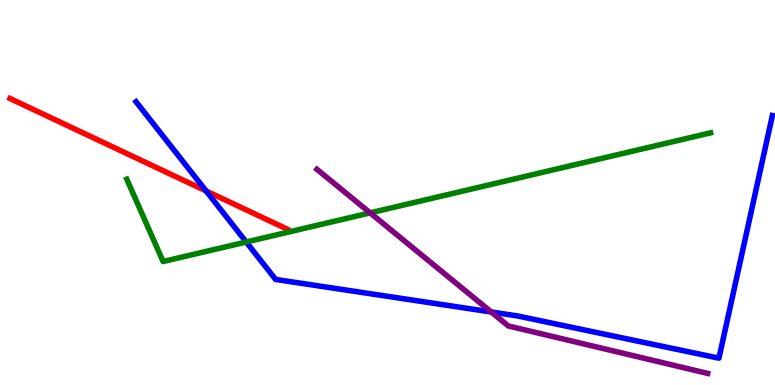[{'lines': ['blue', 'red'], 'intersections': [{'x': 2.66, 'y': 5.04}]}, {'lines': ['green', 'red'], 'intersections': []}, {'lines': ['purple', 'red'], 'intersections': []}, {'lines': ['blue', 'green'], 'intersections': [{'x': 3.18, 'y': 3.71}]}, {'lines': ['blue', 'purple'], 'intersections': [{'x': 6.34, 'y': 1.9}]}, {'lines': ['green', 'purple'], 'intersections': [{'x': 4.78, 'y': 4.47}]}]